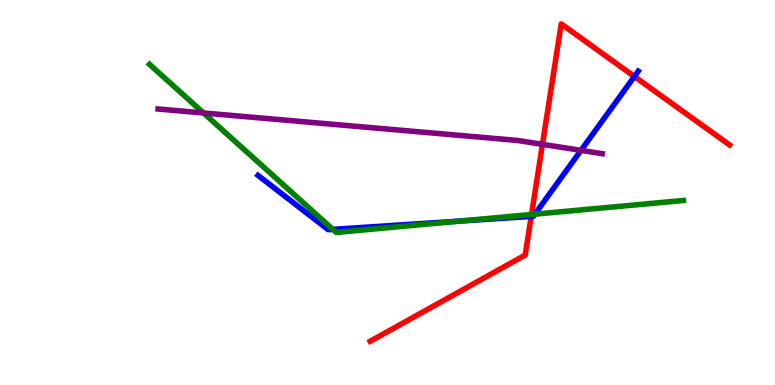[{'lines': ['blue', 'red'], 'intersections': [{'x': 6.85, 'y': 4.38}, {'x': 8.19, 'y': 8.01}]}, {'lines': ['green', 'red'], 'intersections': [{'x': 6.86, 'y': 4.43}]}, {'lines': ['purple', 'red'], 'intersections': [{'x': 7.0, 'y': 6.25}]}, {'lines': ['blue', 'green'], 'intersections': [{'x': 4.29, 'y': 4.04}, {'x': 5.94, 'y': 4.26}, {'x': 6.9, 'y': 4.44}]}, {'lines': ['blue', 'purple'], 'intersections': [{'x': 7.5, 'y': 6.09}]}, {'lines': ['green', 'purple'], 'intersections': [{'x': 2.63, 'y': 7.07}]}]